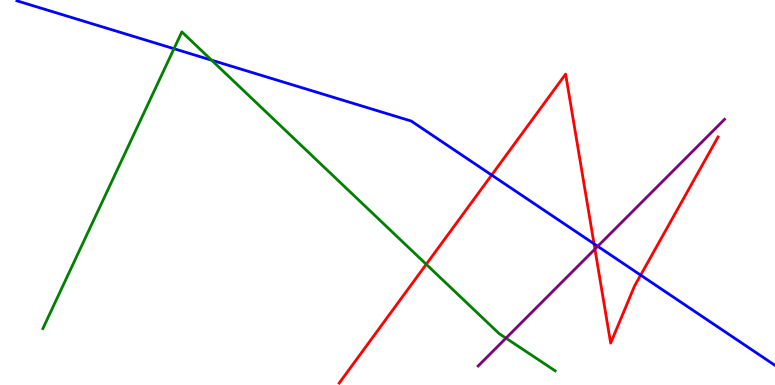[{'lines': ['blue', 'red'], 'intersections': [{'x': 6.34, 'y': 5.45}, {'x': 7.67, 'y': 3.67}, {'x': 8.27, 'y': 2.85}]}, {'lines': ['green', 'red'], 'intersections': [{'x': 5.5, 'y': 3.14}]}, {'lines': ['purple', 'red'], 'intersections': [{'x': 7.68, 'y': 3.53}]}, {'lines': ['blue', 'green'], 'intersections': [{'x': 2.24, 'y': 8.73}, {'x': 2.73, 'y': 8.44}]}, {'lines': ['blue', 'purple'], 'intersections': [{'x': 7.71, 'y': 3.6}]}, {'lines': ['green', 'purple'], 'intersections': [{'x': 6.53, 'y': 1.22}]}]